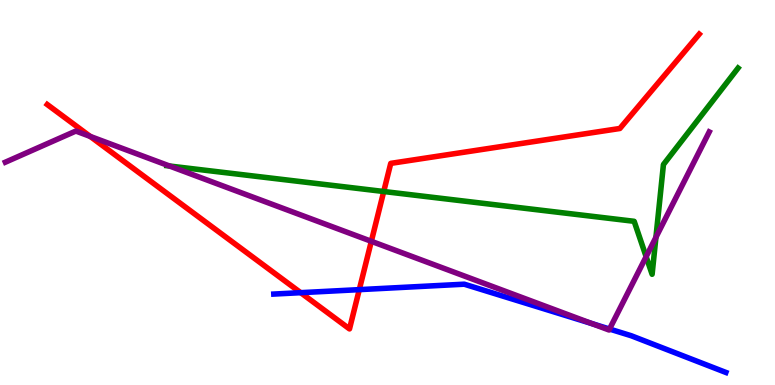[{'lines': ['blue', 'red'], 'intersections': [{'x': 3.88, 'y': 2.4}, {'x': 4.64, 'y': 2.48}]}, {'lines': ['green', 'red'], 'intersections': [{'x': 4.95, 'y': 5.03}]}, {'lines': ['purple', 'red'], 'intersections': [{'x': 1.16, 'y': 6.46}, {'x': 4.79, 'y': 3.73}]}, {'lines': ['blue', 'green'], 'intersections': []}, {'lines': ['blue', 'purple'], 'intersections': [{'x': 7.64, 'y': 1.59}, {'x': 7.86, 'y': 1.45}]}, {'lines': ['green', 'purple'], 'intersections': [{'x': 2.19, 'y': 5.69}, {'x': 8.34, 'y': 3.33}, {'x': 8.46, 'y': 3.84}]}]